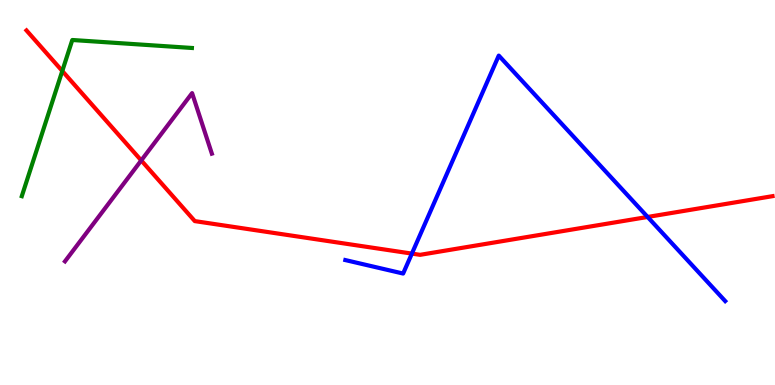[{'lines': ['blue', 'red'], 'intersections': [{'x': 5.31, 'y': 3.41}, {'x': 8.36, 'y': 4.36}]}, {'lines': ['green', 'red'], 'intersections': [{'x': 0.804, 'y': 8.16}]}, {'lines': ['purple', 'red'], 'intersections': [{'x': 1.82, 'y': 5.83}]}, {'lines': ['blue', 'green'], 'intersections': []}, {'lines': ['blue', 'purple'], 'intersections': []}, {'lines': ['green', 'purple'], 'intersections': []}]